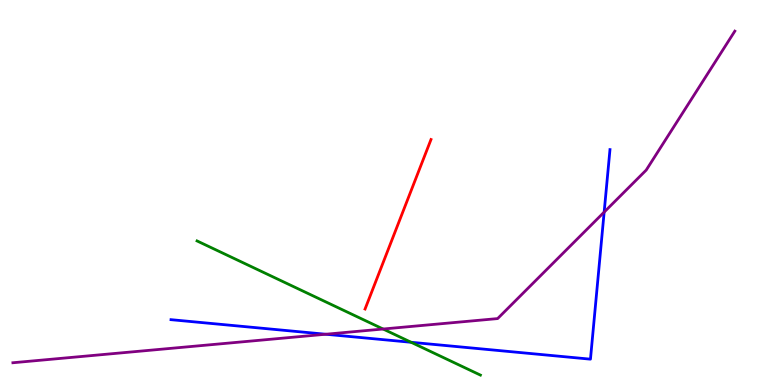[{'lines': ['blue', 'red'], 'intersections': []}, {'lines': ['green', 'red'], 'intersections': []}, {'lines': ['purple', 'red'], 'intersections': []}, {'lines': ['blue', 'green'], 'intersections': [{'x': 5.3, 'y': 1.11}]}, {'lines': ['blue', 'purple'], 'intersections': [{'x': 4.2, 'y': 1.32}, {'x': 7.8, 'y': 4.49}]}, {'lines': ['green', 'purple'], 'intersections': [{'x': 4.94, 'y': 1.45}]}]